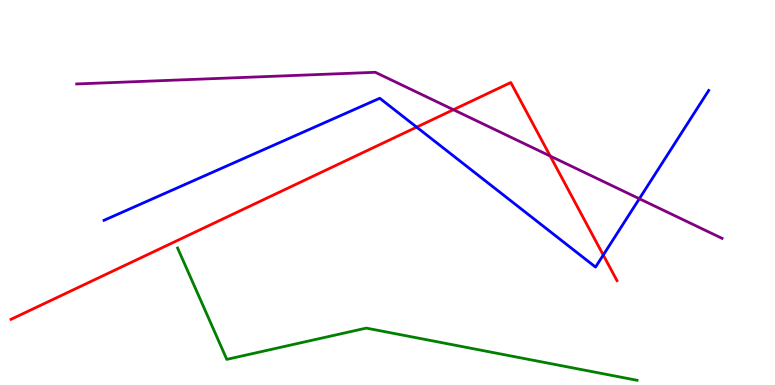[{'lines': ['blue', 'red'], 'intersections': [{'x': 5.38, 'y': 6.7}, {'x': 7.78, 'y': 3.38}]}, {'lines': ['green', 'red'], 'intersections': []}, {'lines': ['purple', 'red'], 'intersections': [{'x': 5.85, 'y': 7.15}, {'x': 7.1, 'y': 5.95}]}, {'lines': ['blue', 'green'], 'intersections': []}, {'lines': ['blue', 'purple'], 'intersections': [{'x': 8.25, 'y': 4.84}]}, {'lines': ['green', 'purple'], 'intersections': []}]